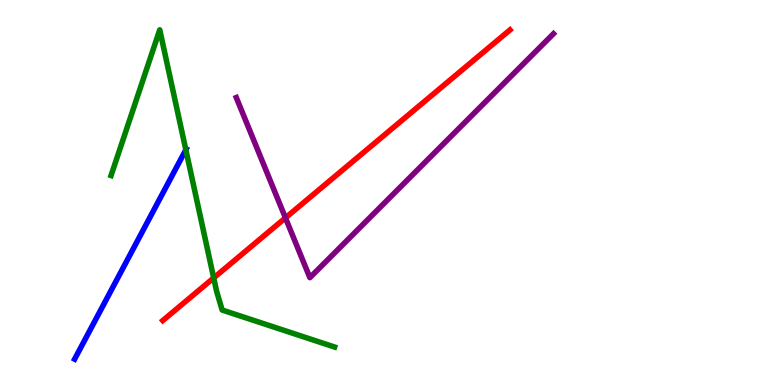[{'lines': ['blue', 'red'], 'intersections': []}, {'lines': ['green', 'red'], 'intersections': [{'x': 2.76, 'y': 2.78}]}, {'lines': ['purple', 'red'], 'intersections': [{'x': 3.68, 'y': 4.34}]}, {'lines': ['blue', 'green'], 'intersections': [{'x': 2.4, 'y': 6.11}]}, {'lines': ['blue', 'purple'], 'intersections': []}, {'lines': ['green', 'purple'], 'intersections': []}]